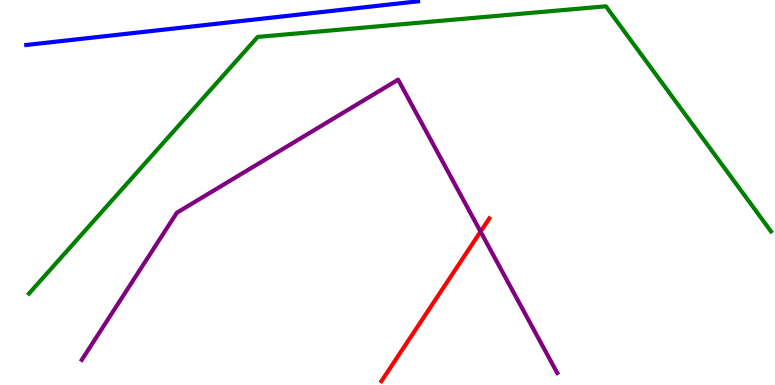[{'lines': ['blue', 'red'], 'intersections': []}, {'lines': ['green', 'red'], 'intersections': []}, {'lines': ['purple', 'red'], 'intersections': [{'x': 6.2, 'y': 3.98}]}, {'lines': ['blue', 'green'], 'intersections': []}, {'lines': ['blue', 'purple'], 'intersections': []}, {'lines': ['green', 'purple'], 'intersections': []}]